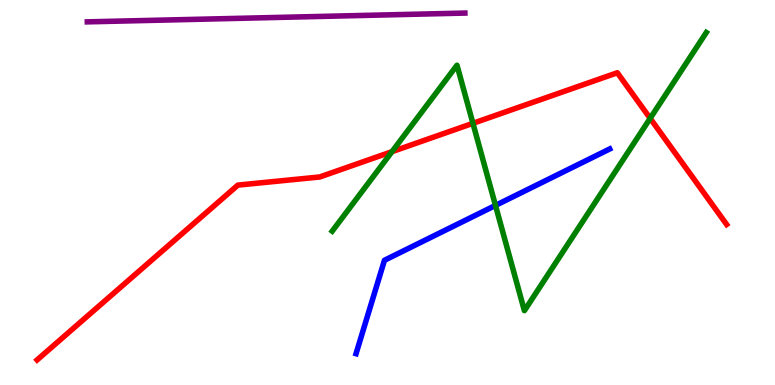[{'lines': ['blue', 'red'], 'intersections': []}, {'lines': ['green', 'red'], 'intersections': [{'x': 5.06, 'y': 6.06}, {'x': 6.1, 'y': 6.8}, {'x': 8.39, 'y': 6.93}]}, {'lines': ['purple', 'red'], 'intersections': []}, {'lines': ['blue', 'green'], 'intersections': [{'x': 6.39, 'y': 4.66}]}, {'lines': ['blue', 'purple'], 'intersections': []}, {'lines': ['green', 'purple'], 'intersections': []}]